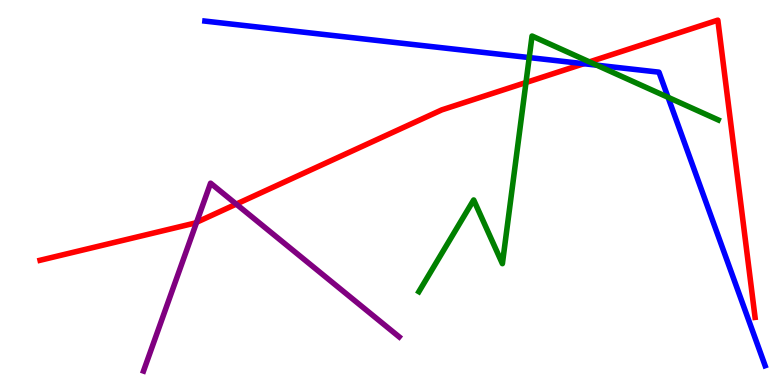[{'lines': ['blue', 'red'], 'intersections': [{'x': 7.53, 'y': 8.35}]}, {'lines': ['green', 'red'], 'intersections': [{'x': 6.79, 'y': 7.86}, {'x': 7.61, 'y': 8.39}]}, {'lines': ['purple', 'red'], 'intersections': [{'x': 2.54, 'y': 4.23}, {'x': 3.05, 'y': 4.7}]}, {'lines': ['blue', 'green'], 'intersections': [{'x': 6.83, 'y': 8.5}, {'x': 7.7, 'y': 8.31}, {'x': 8.62, 'y': 7.47}]}, {'lines': ['blue', 'purple'], 'intersections': []}, {'lines': ['green', 'purple'], 'intersections': []}]